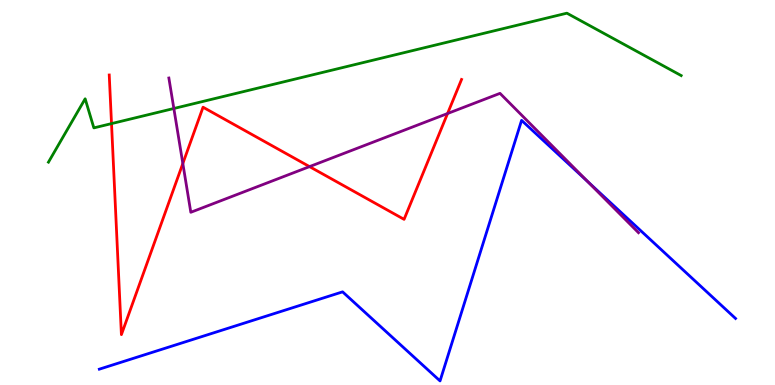[{'lines': ['blue', 'red'], 'intersections': []}, {'lines': ['green', 'red'], 'intersections': [{'x': 1.44, 'y': 6.79}]}, {'lines': ['purple', 'red'], 'intersections': [{'x': 2.36, 'y': 5.75}, {'x': 3.99, 'y': 5.67}, {'x': 5.77, 'y': 7.05}]}, {'lines': ['blue', 'green'], 'intersections': []}, {'lines': ['blue', 'purple'], 'intersections': [{'x': 7.58, 'y': 5.29}]}, {'lines': ['green', 'purple'], 'intersections': [{'x': 2.24, 'y': 7.18}]}]